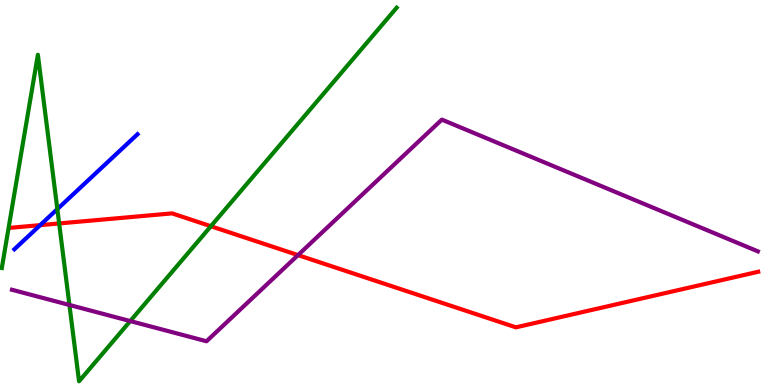[{'lines': ['blue', 'red'], 'intersections': [{'x': 0.519, 'y': 4.15}]}, {'lines': ['green', 'red'], 'intersections': [{'x': 0.763, 'y': 4.2}, {'x': 2.72, 'y': 4.12}]}, {'lines': ['purple', 'red'], 'intersections': [{'x': 3.85, 'y': 3.37}]}, {'lines': ['blue', 'green'], 'intersections': [{'x': 0.74, 'y': 4.57}]}, {'lines': ['blue', 'purple'], 'intersections': []}, {'lines': ['green', 'purple'], 'intersections': [{'x': 0.896, 'y': 2.08}, {'x': 1.68, 'y': 1.66}]}]